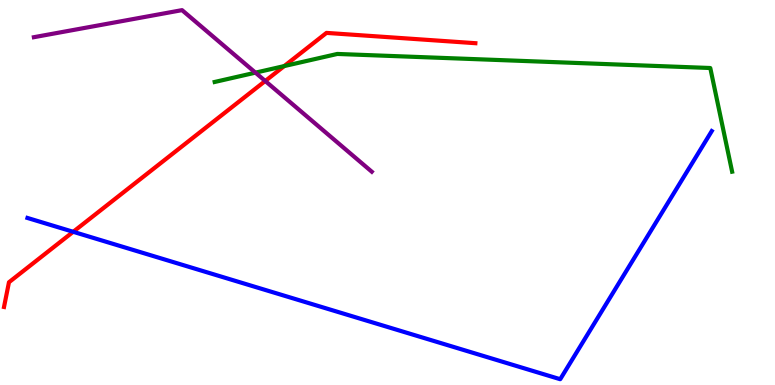[{'lines': ['blue', 'red'], 'intersections': [{'x': 0.945, 'y': 3.98}]}, {'lines': ['green', 'red'], 'intersections': [{'x': 3.67, 'y': 8.28}]}, {'lines': ['purple', 'red'], 'intersections': [{'x': 3.42, 'y': 7.9}]}, {'lines': ['blue', 'green'], 'intersections': []}, {'lines': ['blue', 'purple'], 'intersections': []}, {'lines': ['green', 'purple'], 'intersections': [{'x': 3.3, 'y': 8.11}]}]